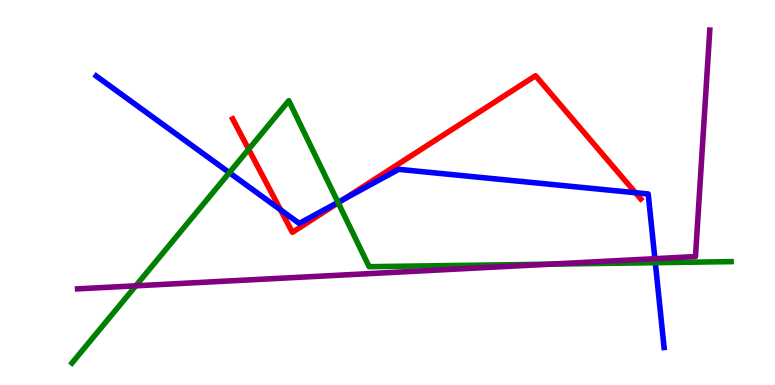[{'lines': ['blue', 'red'], 'intersections': [{'x': 3.62, 'y': 4.55}, {'x': 4.44, 'y': 4.83}, {'x': 8.2, 'y': 4.99}]}, {'lines': ['green', 'red'], 'intersections': [{'x': 3.21, 'y': 6.12}, {'x': 4.36, 'y': 4.73}]}, {'lines': ['purple', 'red'], 'intersections': []}, {'lines': ['blue', 'green'], 'intersections': [{'x': 2.96, 'y': 5.52}, {'x': 4.36, 'y': 4.74}, {'x': 8.46, 'y': 3.18}]}, {'lines': ['blue', 'purple'], 'intersections': [{'x': 8.45, 'y': 3.28}]}, {'lines': ['green', 'purple'], 'intersections': [{'x': 1.75, 'y': 2.58}, {'x': 7.1, 'y': 3.14}]}]